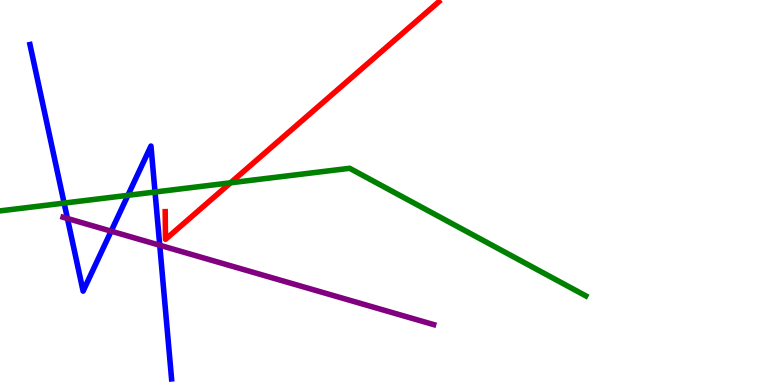[{'lines': ['blue', 'red'], 'intersections': []}, {'lines': ['green', 'red'], 'intersections': [{'x': 2.97, 'y': 5.25}]}, {'lines': ['purple', 'red'], 'intersections': []}, {'lines': ['blue', 'green'], 'intersections': [{'x': 0.827, 'y': 4.73}, {'x': 1.65, 'y': 4.93}, {'x': 2.0, 'y': 5.01}]}, {'lines': ['blue', 'purple'], 'intersections': [{'x': 0.87, 'y': 4.32}, {'x': 1.43, 'y': 4.0}, {'x': 2.06, 'y': 3.63}]}, {'lines': ['green', 'purple'], 'intersections': []}]